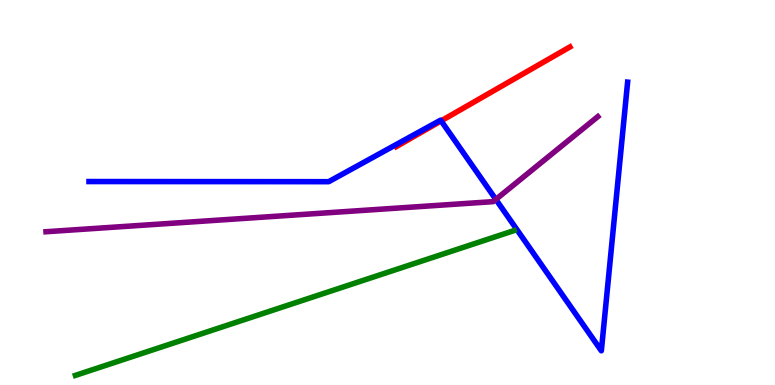[{'lines': ['blue', 'red'], 'intersections': [{'x': 5.69, 'y': 6.86}]}, {'lines': ['green', 'red'], 'intersections': []}, {'lines': ['purple', 'red'], 'intersections': []}, {'lines': ['blue', 'green'], 'intersections': []}, {'lines': ['blue', 'purple'], 'intersections': [{'x': 6.4, 'y': 4.82}]}, {'lines': ['green', 'purple'], 'intersections': []}]